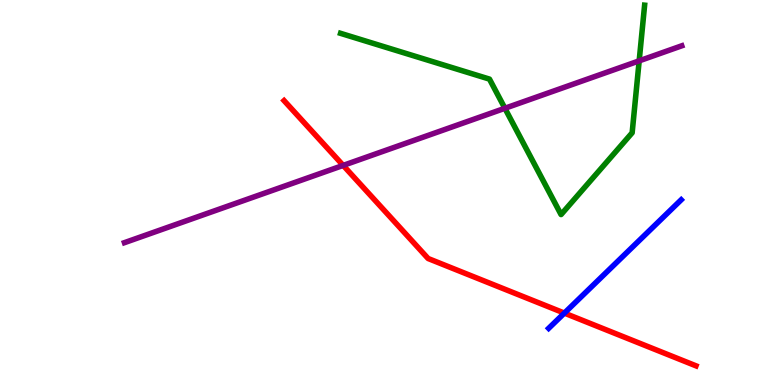[{'lines': ['blue', 'red'], 'intersections': [{'x': 7.28, 'y': 1.87}]}, {'lines': ['green', 'red'], 'intersections': []}, {'lines': ['purple', 'red'], 'intersections': [{'x': 4.43, 'y': 5.7}]}, {'lines': ['blue', 'green'], 'intersections': []}, {'lines': ['blue', 'purple'], 'intersections': []}, {'lines': ['green', 'purple'], 'intersections': [{'x': 6.51, 'y': 7.19}, {'x': 8.25, 'y': 8.42}]}]